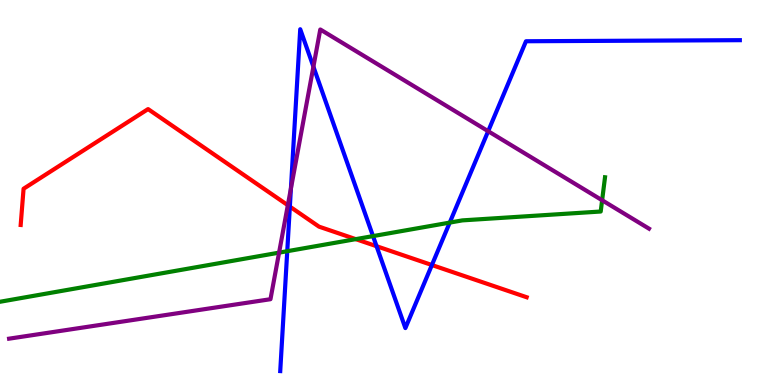[{'lines': ['blue', 'red'], 'intersections': [{'x': 3.74, 'y': 4.63}, {'x': 4.86, 'y': 3.6}, {'x': 5.57, 'y': 3.12}]}, {'lines': ['green', 'red'], 'intersections': [{'x': 4.59, 'y': 3.79}]}, {'lines': ['purple', 'red'], 'intersections': [{'x': 3.71, 'y': 4.67}]}, {'lines': ['blue', 'green'], 'intersections': [{'x': 3.71, 'y': 3.48}, {'x': 4.81, 'y': 3.87}, {'x': 5.8, 'y': 4.22}]}, {'lines': ['blue', 'purple'], 'intersections': [{'x': 3.75, 'y': 5.1}, {'x': 4.04, 'y': 8.27}, {'x': 6.3, 'y': 6.59}]}, {'lines': ['green', 'purple'], 'intersections': [{'x': 3.6, 'y': 3.44}, {'x': 7.77, 'y': 4.8}]}]